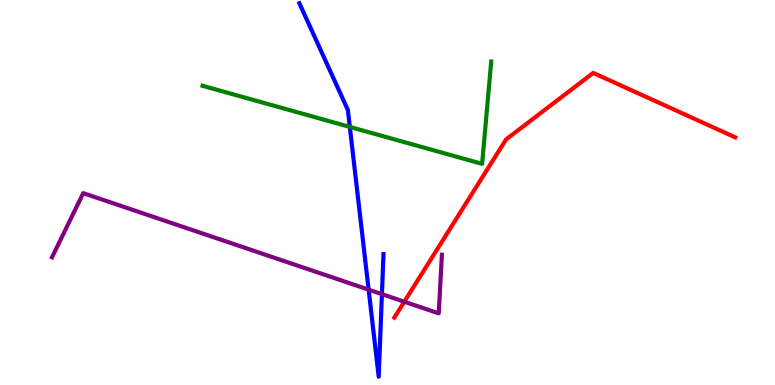[{'lines': ['blue', 'red'], 'intersections': []}, {'lines': ['green', 'red'], 'intersections': []}, {'lines': ['purple', 'red'], 'intersections': [{'x': 5.22, 'y': 2.16}]}, {'lines': ['blue', 'green'], 'intersections': [{'x': 4.51, 'y': 6.7}]}, {'lines': ['blue', 'purple'], 'intersections': [{'x': 4.76, 'y': 2.48}, {'x': 4.93, 'y': 2.36}]}, {'lines': ['green', 'purple'], 'intersections': []}]